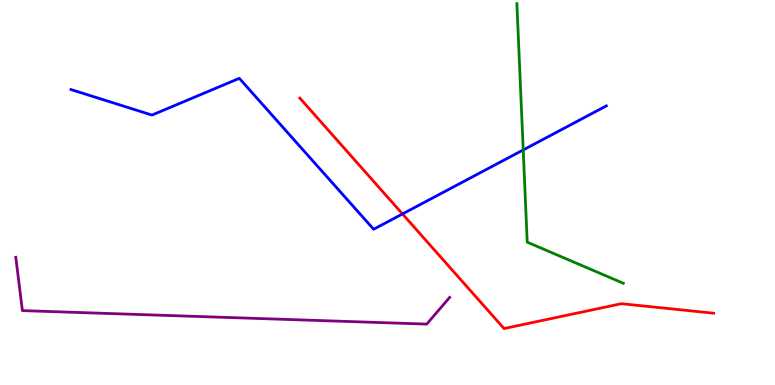[{'lines': ['blue', 'red'], 'intersections': [{'x': 5.19, 'y': 4.44}]}, {'lines': ['green', 'red'], 'intersections': []}, {'lines': ['purple', 'red'], 'intersections': []}, {'lines': ['blue', 'green'], 'intersections': [{'x': 6.75, 'y': 6.11}]}, {'lines': ['blue', 'purple'], 'intersections': []}, {'lines': ['green', 'purple'], 'intersections': []}]